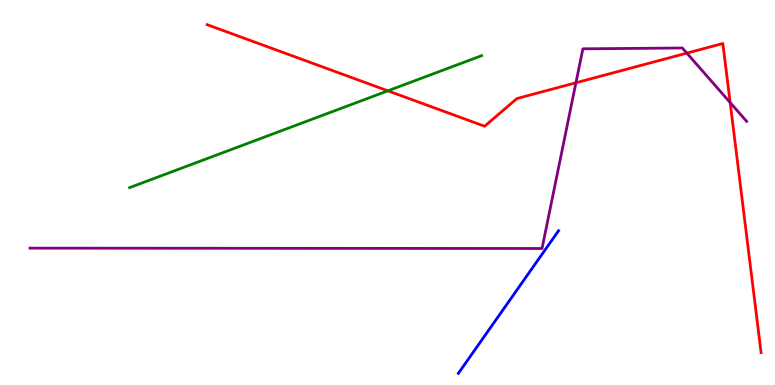[{'lines': ['blue', 'red'], 'intersections': []}, {'lines': ['green', 'red'], 'intersections': [{'x': 5.0, 'y': 7.64}]}, {'lines': ['purple', 'red'], 'intersections': [{'x': 7.43, 'y': 7.85}, {'x': 8.86, 'y': 8.62}, {'x': 9.42, 'y': 7.34}]}, {'lines': ['blue', 'green'], 'intersections': []}, {'lines': ['blue', 'purple'], 'intersections': []}, {'lines': ['green', 'purple'], 'intersections': []}]